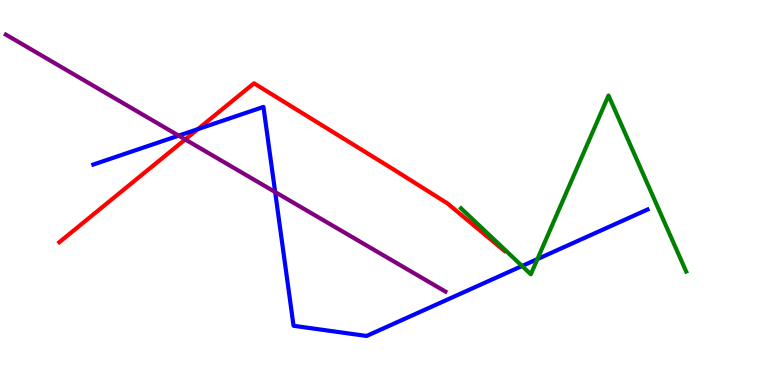[{'lines': ['blue', 'red'], 'intersections': [{'x': 2.55, 'y': 6.65}]}, {'lines': ['green', 'red'], 'intersections': []}, {'lines': ['purple', 'red'], 'intersections': [{'x': 2.39, 'y': 6.38}]}, {'lines': ['blue', 'green'], 'intersections': [{'x': 6.74, 'y': 3.09}, {'x': 6.93, 'y': 3.27}]}, {'lines': ['blue', 'purple'], 'intersections': [{'x': 2.31, 'y': 6.48}, {'x': 3.55, 'y': 5.01}]}, {'lines': ['green', 'purple'], 'intersections': []}]